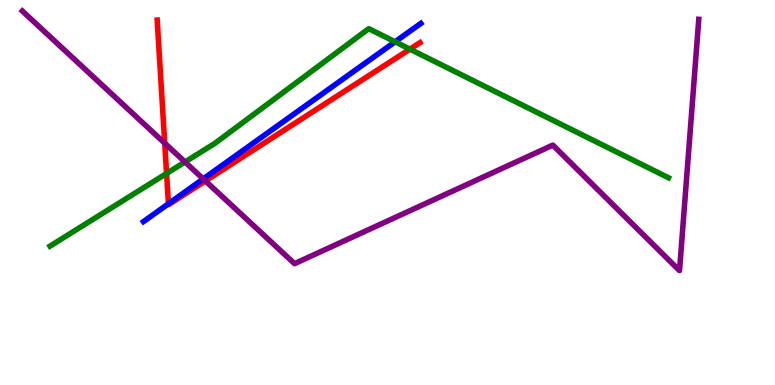[{'lines': ['blue', 'red'], 'intersections': [{'x': 2.17, 'y': 4.71}]}, {'lines': ['green', 'red'], 'intersections': [{'x': 2.15, 'y': 5.49}, {'x': 5.29, 'y': 8.72}]}, {'lines': ['purple', 'red'], 'intersections': [{'x': 2.13, 'y': 6.28}, {'x': 2.65, 'y': 5.3}]}, {'lines': ['blue', 'green'], 'intersections': [{'x': 5.1, 'y': 8.91}]}, {'lines': ['blue', 'purple'], 'intersections': [{'x': 2.62, 'y': 5.35}]}, {'lines': ['green', 'purple'], 'intersections': [{'x': 2.39, 'y': 5.79}]}]